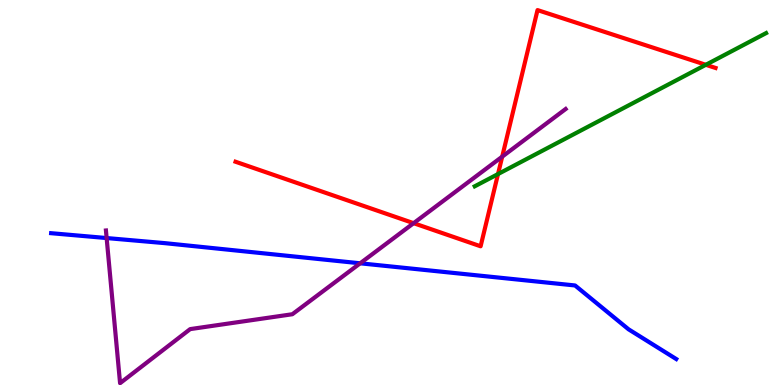[{'lines': ['blue', 'red'], 'intersections': []}, {'lines': ['green', 'red'], 'intersections': [{'x': 6.43, 'y': 5.48}, {'x': 9.11, 'y': 8.32}]}, {'lines': ['purple', 'red'], 'intersections': [{'x': 5.34, 'y': 4.2}, {'x': 6.48, 'y': 5.93}]}, {'lines': ['blue', 'green'], 'intersections': []}, {'lines': ['blue', 'purple'], 'intersections': [{'x': 1.38, 'y': 3.82}, {'x': 4.65, 'y': 3.16}]}, {'lines': ['green', 'purple'], 'intersections': []}]